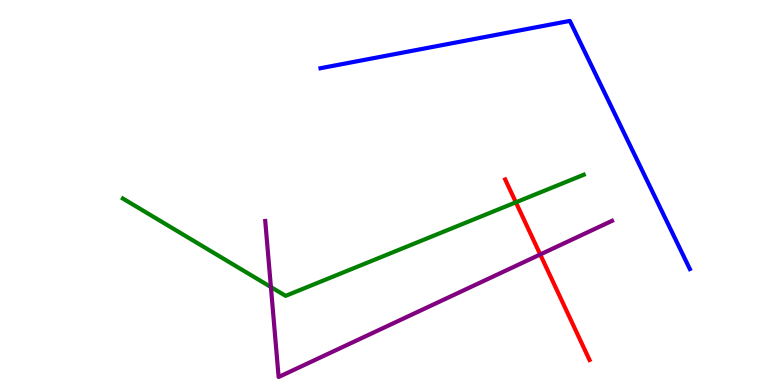[{'lines': ['blue', 'red'], 'intersections': []}, {'lines': ['green', 'red'], 'intersections': [{'x': 6.66, 'y': 4.74}]}, {'lines': ['purple', 'red'], 'intersections': [{'x': 6.97, 'y': 3.39}]}, {'lines': ['blue', 'green'], 'intersections': []}, {'lines': ['blue', 'purple'], 'intersections': []}, {'lines': ['green', 'purple'], 'intersections': [{'x': 3.5, 'y': 2.54}]}]